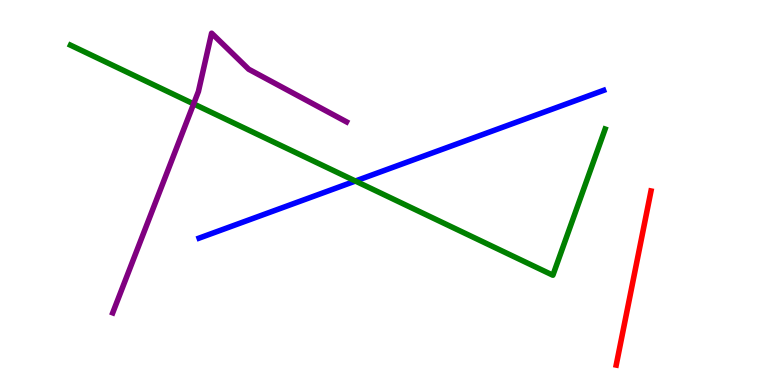[{'lines': ['blue', 'red'], 'intersections': []}, {'lines': ['green', 'red'], 'intersections': []}, {'lines': ['purple', 'red'], 'intersections': []}, {'lines': ['blue', 'green'], 'intersections': [{'x': 4.59, 'y': 5.3}]}, {'lines': ['blue', 'purple'], 'intersections': []}, {'lines': ['green', 'purple'], 'intersections': [{'x': 2.5, 'y': 7.3}]}]